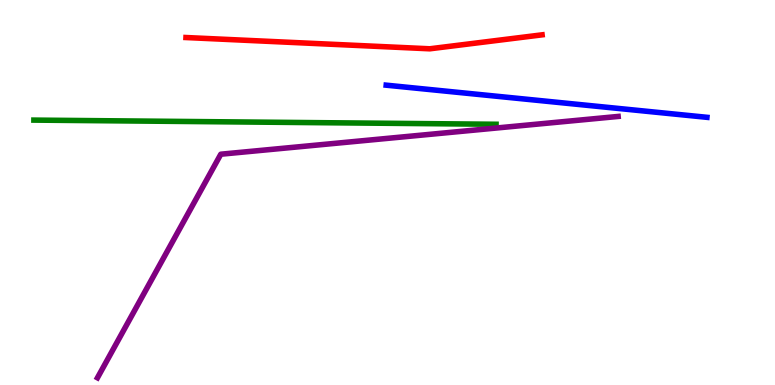[{'lines': ['blue', 'red'], 'intersections': []}, {'lines': ['green', 'red'], 'intersections': []}, {'lines': ['purple', 'red'], 'intersections': []}, {'lines': ['blue', 'green'], 'intersections': []}, {'lines': ['blue', 'purple'], 'intersections': []}, {'lines': ['green', 'purple'], 'intersections': []}]